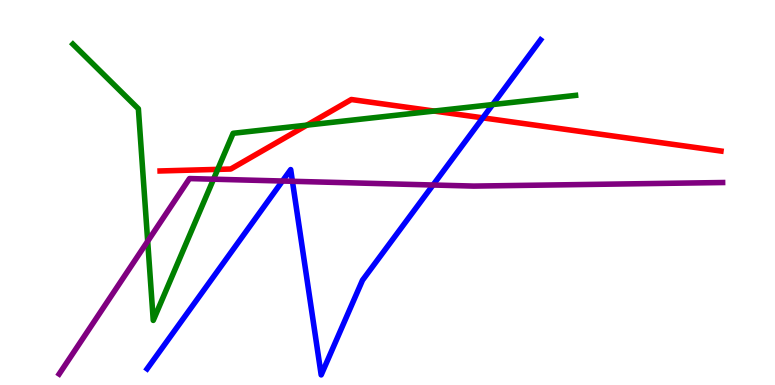[{'lines': ['blue', 'red'], 'intersections': [{'x': 6.23, 'y': 6.94}]}, {'lines': ['green', 'red'], 'intersections': [{'x': 2.81, 'y': 5.6}, {'x': 3.96, 'y': 6.75}, {'x': 5.6, 'y': 7.12}]}, {'lines': ['purple', 'red'], 'intersections': []}, {'lines': ['blue', 'green'], 'intersections': [{'x': 6.36, 'y': 7.28}]}, {'lines': ['blue', 'purple'], 'intersections': [{'x': 3.64, 'y': 5.3}, {'x': 3.77, 'y': 5.29}, {'x': 5.59, 'y': 5.19}]}, {'lines': ['green', 'purple'], 'intersections': [{'x': 1.91, 'y': 3.73}, {'x': 2.76, 'y': 5.35}]}]